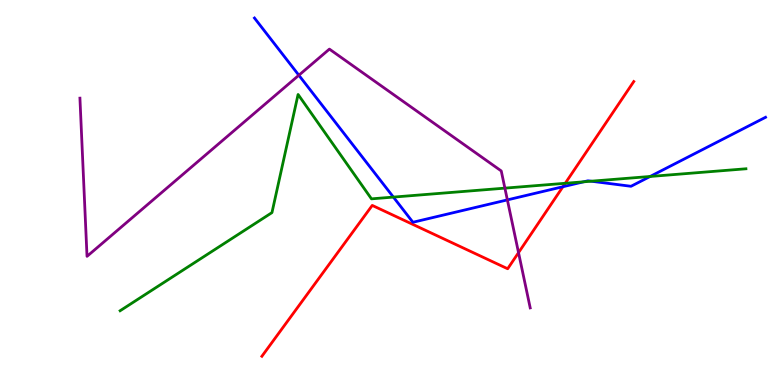[{'lines': ['blue', 'red'], 'intersections': [{'x': 7.26, 'y': 5.15}]}, {'lines': ['green', 'red'], 'intersections': [{'x': 7.29, 'y': 5.24}]}, {'lines': ['purple', 'red'], 'intersections': [{'x': 6.69, 'y': 3.44}]}, {'lines': ['blue', 'green'], 'intersections': [{'x': 5.08, 'y': 4.88}, {'x': 7.53, 'y': 5.28}, {'x': 7.63, 'y': 5.29}, {'x': 8.39, 'y': 5.42}]}, {'lines': ['blue', 'purple'], 'intersections': [{'x': 3.86, 'y': 8.05}, {'x': 6.55, 'y': 4.81}]}, {'lines': ['green', 'purple'], 'intersections': [{'x': 6.51, 'y': 5.11}]}]